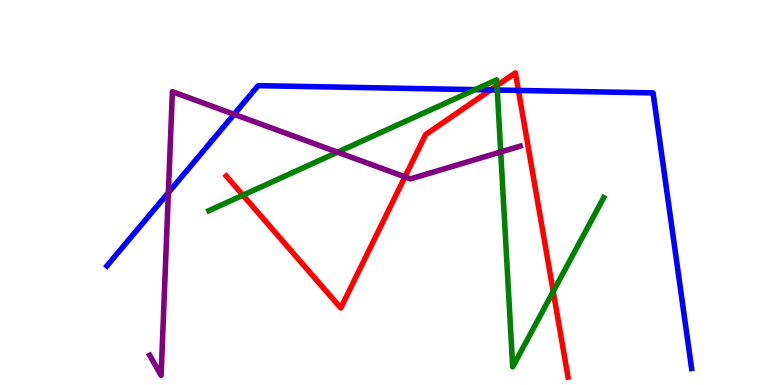[{'lines': ['blue', 'red'], 'intersections': [{'x': 6.33, 'y': 7.66}, {'x': 6.69, 'y': 7.65}]}, {'lines': ['green', 'red'], 'intersections': [{'x': 3.13, 'y': 4.93}, {'x': 6.41, 'y': 7.78}, {'x': 7.14, 'y': 2.43}]}, {'lines': ['purple', 'red'], 'intersections': [{'x': 5.23, 'y': 5.41}]}, {'lines': ['blue', 'green'], 'intersections': [{'x': 6.13, 'y': 7.67}, {'x': 6.42, 'y': 7.66}]}, {'lines': ['blue', 'purple'], 'intersections': [{'x': 2.17, 'y': 5.0}, {'x': 3.02, 'y': 7.03}]}, {'lines': ['green', 'purple'], 'intersections': [{'x': 4.36, 'y': 6.05}, {'x': 6.46, 'y': 6.05}]}]